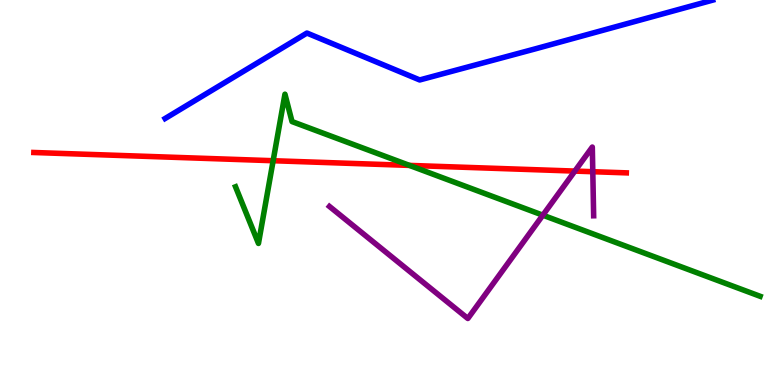[{'lines': ['blue', 'red'], 'intersections': []}, {'lines': ['green', 'red'], 'intersections': [{'x': 3.52, 'y': 5.83}, {'x': 5.28, 'y': 5.7}]}, {'lines': ['purple', 'red'], 'intersections': [{'x': 7.42, 'y': 5.56}, {'x': 7.65, 'y': 5.54}]}, {'lines': ['blue', 'green'], 'intersections': []}, {'lines': ['blue', 'purple'], 'intersections': []}, {'lines': ['green', 'purple'], 'intersections': [{'x': 7.0, 'y': 4.41}]}]